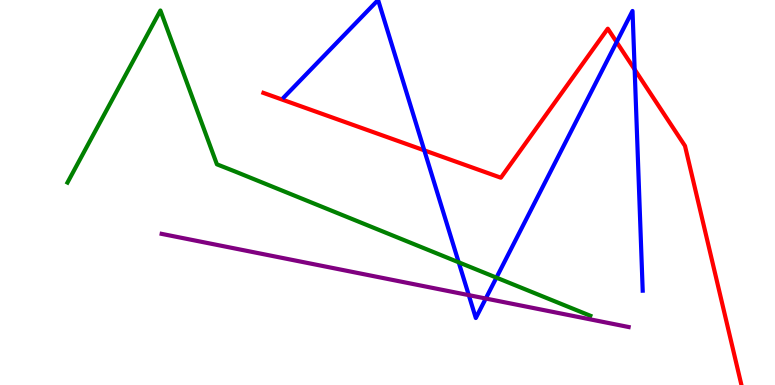[{'lines': ['blue', 'red'], 'intersections': [{'x': 5.47, 'y': 6.09}, {'x': 7.96, 'y': 8.91}, {'x': 8.19, 'y': 8.2}]}, {'lines': ['green', 'red'], 'intersections': []}, {'lines': ['purple', 'red'], 'intersections': []}, {'lines': ['blue', 'green'], 'intersections': [{'x': 5.92, 'y': 3.19}, {'x': 6.41, 'y': 2.79}]}, {'lines': ['blue', 'purple'], 'intersections': [{'x': 6.05, 'y': 2.33}, {'x': 6.27, 'y': 2.25}]}, {'lines': ['green', 'purple'], 'intersections': []}]